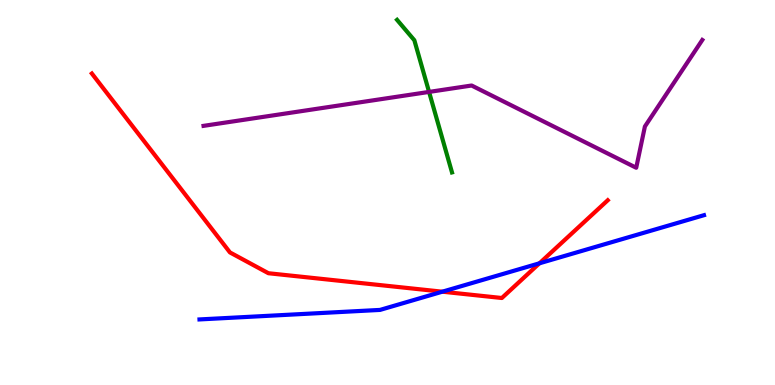[{'lines': ['blue', 'red'], 'intersections': [{'x': 5.71, 'y': 2.42}, {'x': 6.96, 'y': 3.16}]}, {'lines': ['green', 'red'], 'intersections': []}, {'lines': ['purple', 'red'], 'intersections': []}, {'lines': ['blue', 'green'], 'intersections': []}, {'lines': ['blue', 'purple'], 'intersections': []}, {'lines': ['green', 'purple'], 'intersections': [{'x': 5.54, 'y': 7.61}]}]